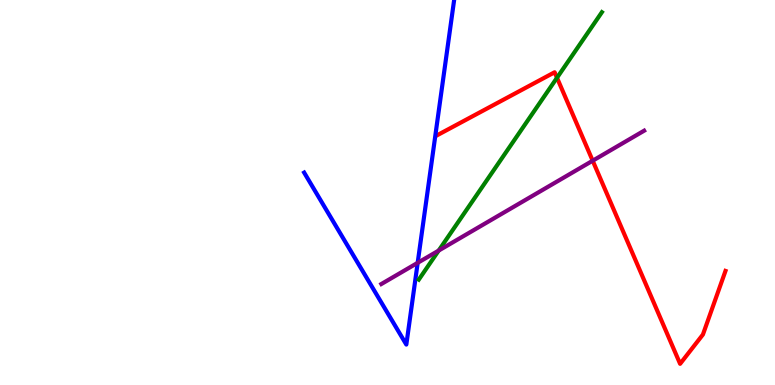[{'lines': ['blue', 'red'], 'intersections': []}, {'lines': ['green', 'red'], 'intersections': [{'x': 7.19, 'y': 7.98}]}, {'lines': ['purple', 'red'], 'intersections': [{'x': 7.65, 'y': 5.83}]}, {'lines': ['blue', 'green'], 'intersections': []}, {'lines': ['blue', 'purple'], 'intersections': [{'x': 5.39, 'y': 3.17}]}, {'lines': ['green', 'purple'], 'intersections': [{'x': 5.66, 'y': 3.49}]}]